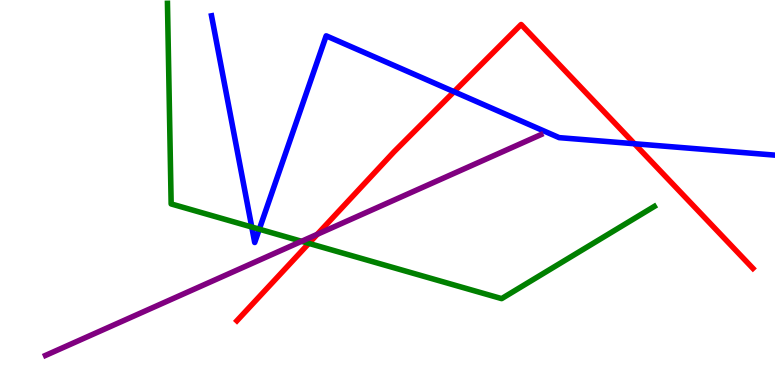[{'lines': ['blue', 'red'], 'intersections': [{'x': 5.86, 'y': 7.62}, {'x': 8.19, 'y': 6.27}]}, {'lines': ['green', 'red'], 'intersections': [{'x': 3.99, 'y': 3.68}]}, {'lines': ['purple', 'red'], 'intersections': [{'x': 4.09, 'y': 3.91}]}, {'lines': ['blue', 'green'], 'intersections': [{'x': 3.25, 'y': 4.1}, {'x': 3.35, 'y': 4.05}]}, {'lines': ['blue', 'purple'], 'intersections': []}, {'lines': ['green', 'purple'], 'intersections': [{'x': 3.89, 'y': 3.73}]}]